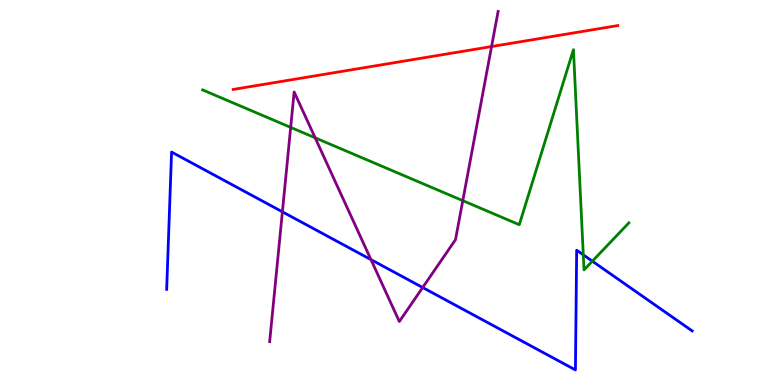[{'lines': ['blue', 'red'], 'intersections': []}, {'lines': ['green', 'red'], 'intersections': []}, {'lines': ['purple', 'red'], 'intersections': [{'x': 6.34, 'y': 8.79}]}, {'lines': ['blue', 'green'], 'intersections': [{'x': 7.53, 'y': 3.38}, {'x': 7.64, 'y': 3.22}]}, {'lines': ['blue', 'purple'], 'intersections': [{'x': 3.64, 'y': 4.5}, {'x': 4.79, 'y': 3.26}, {'x': 5.45, 'y': 2.53}]}, {'lines': ['green', 'purple'], 'intersections': [{'x': 3.75, 'y': 6.69}, {'x': 4.07, 'y': 6.42}, {'x': 5.97, 'y': 4.79}]}]